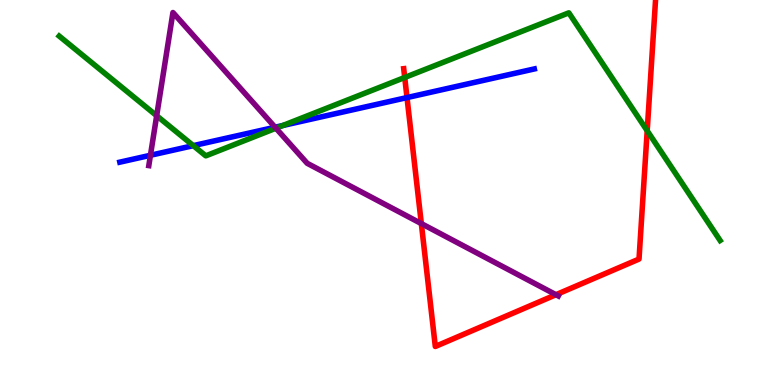[{'lines': ['blue', 'red'], 'intersections': [{'x': 5.25, 'y': 7.47}]}, {'lines': ['green', 'red'], 'intersections': [{'x': 5.22, 'y': 7.99}, {'x': 8.35, 'y': 6.6}]}, {'lines': ['purple', 'red'], 'intersections': [{'x': 5.44, 'y': 4.19}, {'x': 7.17, 'y': 2.35}]}, {'lines': ['blue', 'green'], 'intersections': [{'x': 2.49, 'y': 6.22}, {'x': 3.65, 'y': 6.74}]}, {'lines': ['blue', 'purple'], 'intersections': [{'x': 1.94, 'y': 5.97}, {'x': 3.55, 'y': 6.69}]}, {'lines': ['green', 'purple'], 'intersections': [{'x': 2.02, 'y': 6.99}, {'x': 3.56, 'y': 6.67}]}]